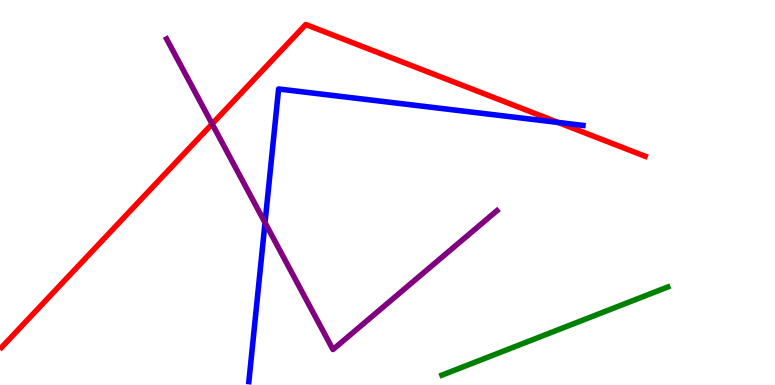[{'lines': ['blue', 'red'], 'intersections': [{'x': 7.2, 'y': 6.82}]}, {'lines': ['green', 'red'], 'intersections': []}, {'lines': ['purple', 'red'], 'intersections': [{'x': 2.74, 'y': 6.78}]}, {'lines': ['blue', 'green'], 'intersections': []}, {'lines': ['blue', 'purple'], 'intersections': [{'x': 3.42, 'y': 4.22}]}, {'lines': ['green', 'purple'], 'intersections': []}]